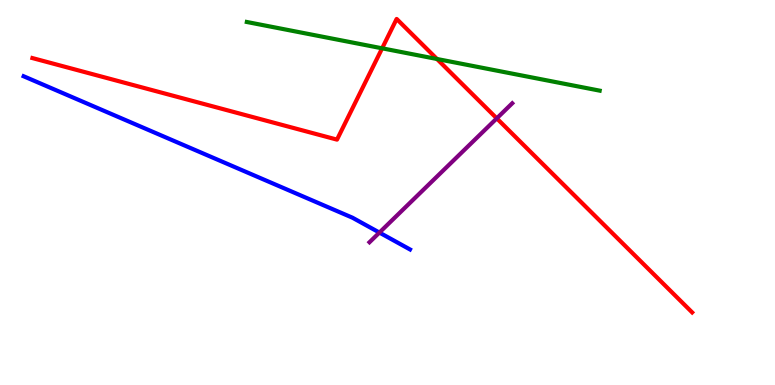[{'lines': ['blue', 'red'], 'intersections': []}, {'lines': ['green', 'red'], 'intersections': [{'x': 4.93, 'y': 8.75}, {'x': 5.64, 'y': 8.47}]}, {'lines': ['purple', 'red'], 'intersections': [{'x': 6.41, 'y': 6.93}]}, {'lines': ['blue', 'green'], 'intersections': []}, {'lines': ['blue', 'purple'], 'intersections': [{'x': 4.9, 'y': 3.96}]}, {'lines': ['green', 'purple'], 'intersections': []}]